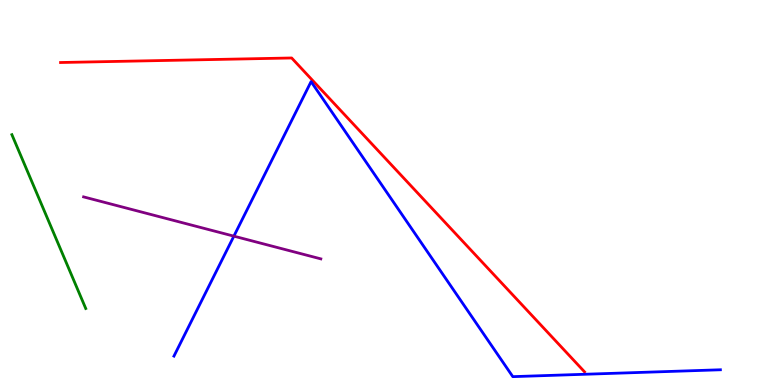[{'lines': ['blue', 'red'], 'intersections': []}, {'lines': ['green', 'red'], 'intersections': []}, {'lines': ['purple', 'red'], 'intersections': []}, {'lines': ['blue', 'green'], 'intersections': []}, {'lines': ['blue', 'purple'], 'intersections': [{'x': 3.02, 'y': 3.87}]}, {'lines': ['green', 'purple'], 'intersections': []}]